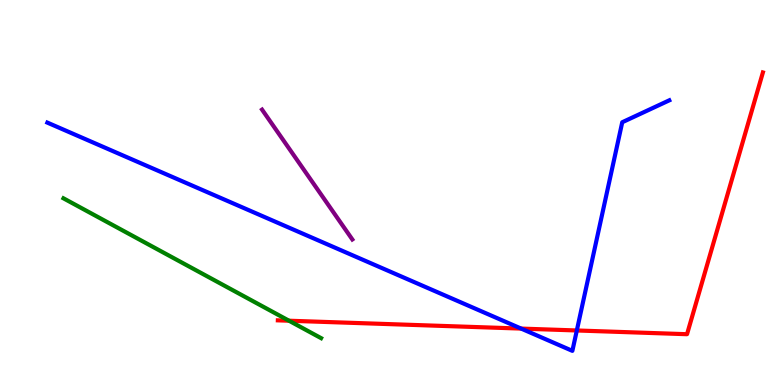[{'lines': ['blue', 'red'], 'intersections': [{'x': 6.72, 'y': 1.47}, {'x': 7.44, 'y': 1.42}]}, {'lines': ['green', 'red'], 'intersections': [{'x': 3.73, 'y': 1.67}]}, {'lines': ['purple', 'red'], 'intersections': []}, {'lines': ['blue', 'green'], 'intersections': []}, {'lines': ['blue', 'purple'], 'intersections': []}, {'lines': ['green', 'purple'], 'intersections': []}]